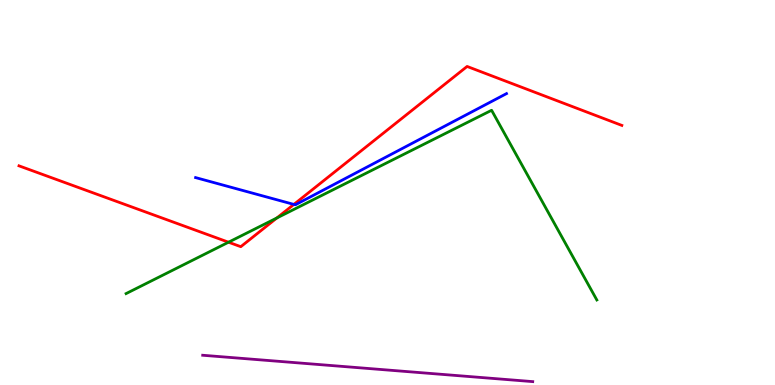[{'lines': ['blue', 'red'], 'intersections': [{'x': 3.79, 'y': 4.69}]}, {'lines': ['green', 'red'], 'intersections': [{'x': 2.95, 'y': 3.71}, {'x': 3.57, 'y': 4.34}]}, {'lines': ['purple', 'red'], 'intersections': []}, {'lines': ['blue', 'green'], 'intersections': []}, {'lines': ['blue', 'purple'], 'intersections': []}, {'lines': ['green', 'purple'], 'intersections': []}]